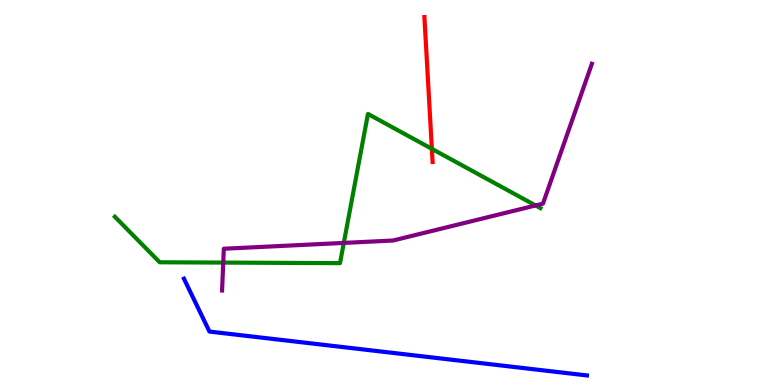[{'lines': ['blue', 'red'], 'intersections': []}, {'lines': ['green', 'red'], 'intersections': [{'x': 5.57, 'y': 6.13}]}, {'lines': ['purple', 'red'], 'intersections': []}, {'lines': ['blue', 'green'], 'intersections': []}, {'lines': ['blue', 'purple'], 'intersections': []}, {'lines': ['green', 'purple'], 'intersections': [{'x': 2.88, 'y': 3.18}, {'x': 4.44, 'y': 3.69}, {'x': 6.91, 'y': 4.66}]}]